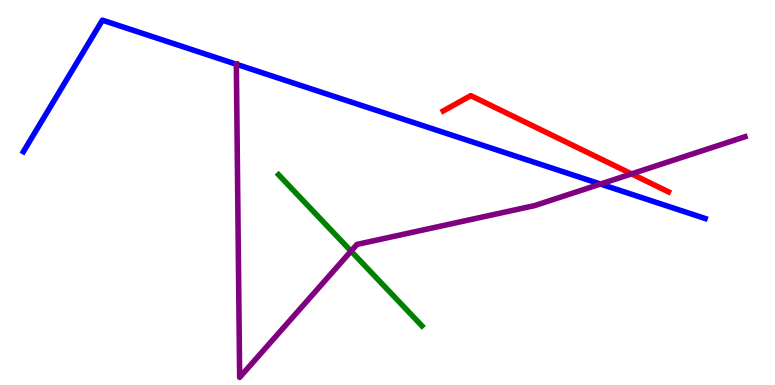[{'lines': ['blue', 'red'], 'intersections': []}, {'lines': ['green', 'red'], 'intersections': []}, {'lines': ['purple', 'red'], 'intersections': [{'x': 8.15, 'y': 5.48}]}, {'lines': ['blue', 'green'], 'intersections': []}, {'lines': ['blue', 'purple'], 'intersections': [{'x': 3.05, 'y': 8.33}, {'x': 7.75, 'y': 5.22}]}, {'lines': ['green', 'purple'], 'intersections': [{'x': 4.53, 'y': 3.48}]}]